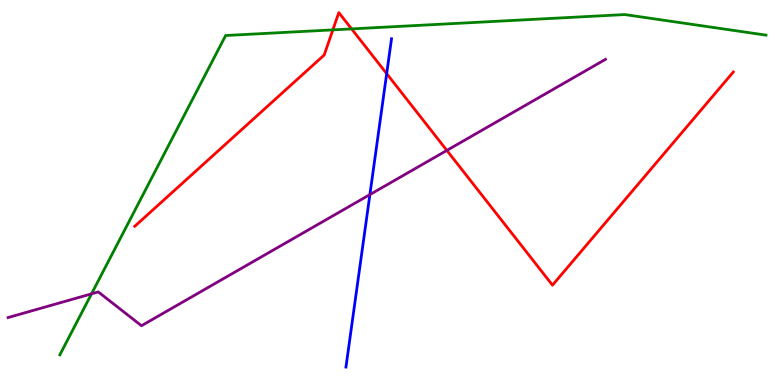[{'lines': ['blue', 'red'], 'intersections': [{'x': 4.99, 'y': 8.09}]}, {'lines': ['green', 'red'], 'intersections': [{'x': 4.3, 'y': 9.22}, {'x': 4.54, 'y': 9.25}]}, {'lines': ['purple', 'red'], 'intersections': [{'x': 5.77, 'y': 6.09}]}, {'lines': ['blue', 'green'], 'intersections': []}, {'lines': ['blue', 'purple'], 'intersections': [{'x': 4.77, 'y': 4.95}]}, {'lines': ['green', 'purple'], 'intersections': [{'x': 1.18, 'y': 2.37}]}]